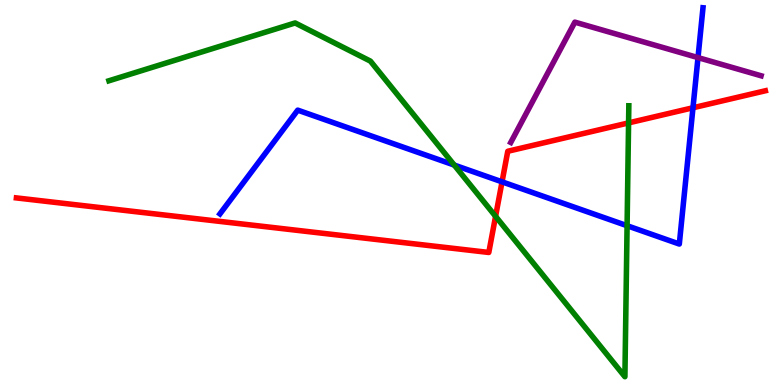[{'lines': ['blue', 'red'], 'intersections': [{'x': 6.48, 'y': 5.28}, {'x': 8.94, 'y': 7.2}]}, {'lines': ['green', 'red'], 'intersections': [{'x': 6.39, 'y': 4.38}, {'x': 8.11, 'y': 6.81}]}, {'lines': ['purple', 'red'], 'intersections': []}, {'lines': ['blue', 'green'], 'intersections': [{'x': 5.86, 'y': 5.71}, {'x': 8.09, 'y': 4.14}]}, {'lines': ['blue', 'purple'], 'intersections': [{'x': 9.01, 'y': 8.5}]}, {'lines': ['green', 'purple'], 'intersections': []}]